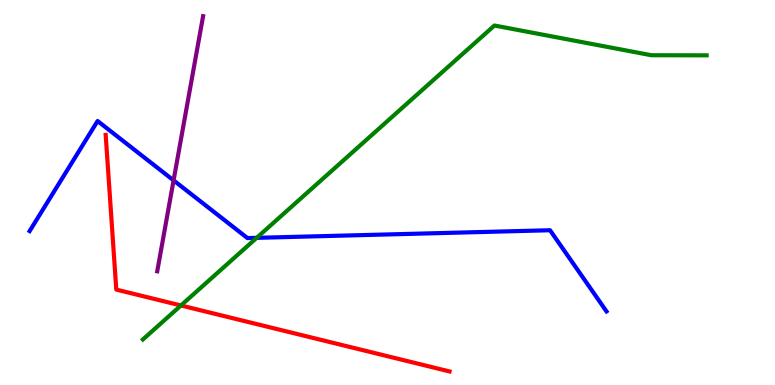[{'lines': ['blue', 'red'], 'intersections': []}, {'lines': ['green', 'red'], 'intersections': [{'x': 2.33, 'y': 2.07}]}, {'lines': ['purple', 'red'], 'intersections': []}, {'lines': ['blue', 'green'], 'intersections': [{'x': 3.31, 'y': 3.82}]}, {'lines': ['blue', 'purple'], 'intersections': [{'x': 2.24, 'y': 5.32}]}, {'lines': ['green', 'purple'], 'intersections': []}]